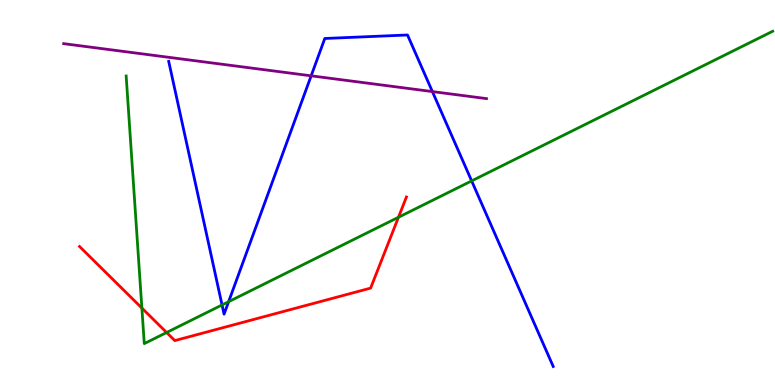[{'lines': ['blue', 'red'], 'intersections': []}, {'lines': ['green', 'red'], 'intersections': [{'x': 1.83, 'y': 2.0}, {'x': 2.15, 'y': 1.36}, {'x': 5.14, 'y': 4.36}]}, {'lines': ['purple', 'red'], 'intersections': []}, {'lines': ['blue', 'green'], 'intersections': [{'x': 2.87, 'y': 2.08}, {'x': 2.95, 'y': 2.16}, {'x': 6.09, 'y': 5.3}]}, {'lines': ['blue', 'purple'], 'intersections': [{'x': 4.01, 'y': 8.03}, {'x': 5.58, 'y': 7.62}]}, {'lines': ['green', 'purple'], 'intersections': []}]